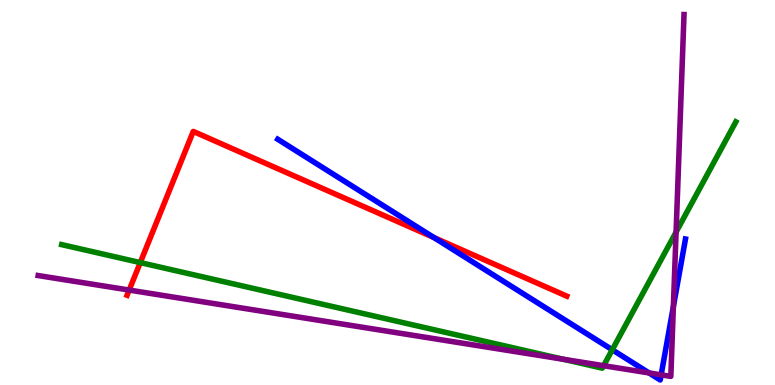[{'lines': ['blue', 'red'], 'intersections': [{'x': 5.6, 'y': 3.83}]}, {'lines': ['green', 'red'], 'intersections': [{'x': 1.81, 'y': 3.18}]}, {'lines': ['purple', 'red'], 'intersections': [{'x': 1.67, 'y': 2.47}]}, {'lines': ['blue', 'green'], 'intersections': [{'x': 7.9, 'y': 0.915}]}, {'lines': ['blue', 'purple'], 'intersections': [{'x': 8.37, 'y': 0.313}, {'x': 8.53, 'y': 0.263}, {'x': 8.69, 'y': 2.04}]}, {'lines': ['green', 'purple'], 'intersections': [{'x': 7.27, 'y': 0.669}, {'x': 7.79, 'y': 0.501}, {'x': 8.72, 'y': 3.97}]}]